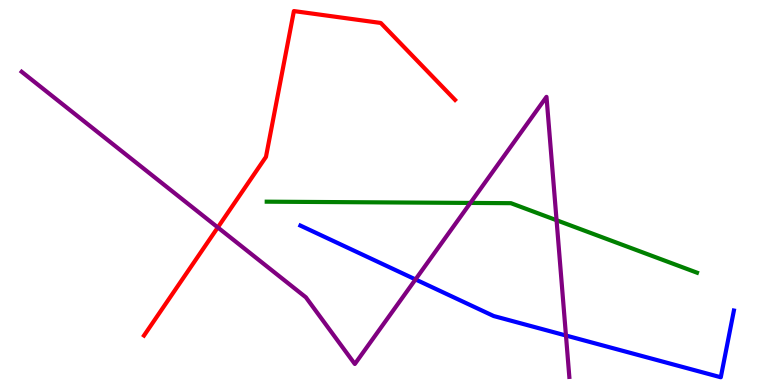[{'lines': ['blue', 'red'], 'intersections': []}, {'lines': ['green', 'red'], 'intersections': []}, {'lines': ['purple', 'red'], 'intersections': [{'x': 2.81, 'y': 4.09}]}, {'lines': ['blue', 'green'], 'intersections': []}, {'lines': ['blue', 'purple'], 'intersections': [{'x': 5.36, 'y': 2.74}, {'x': 7.3, 'y': 1.29}]}, {'lines': ['green', 'purple'], 'intersections': [{'x': 6.07, 'y': 4.73}, {'x': 7.18, 'y': 4.28}]}]